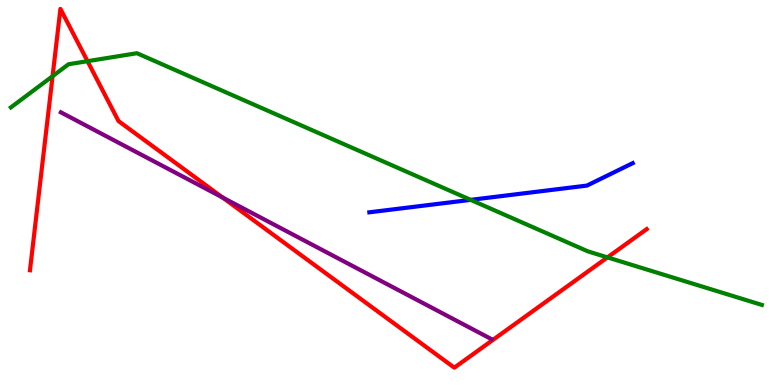[{'lines': ['blue', 'red'], 'intersections': []}, {'lines': ['green', 'red'], 'intersections': [{'x': 0.678, 'y': 8.02}, {'x': 1.13, 'y': 8.41}, {'x': 7.84, 'y': 3.31}]}, {'lines': ['purple', 'red'], 'intersections': [{'x': 2.87, 'y': 4.87}]}, {'lines': ['blue', 'green'], 'intersections': [{'x': 6.07, 'y': 4.81}]}, {'lines': ['blue', 'purple'], 'intersections': []}, {'lines': ['green', 'purple'], 'intersections': []}]